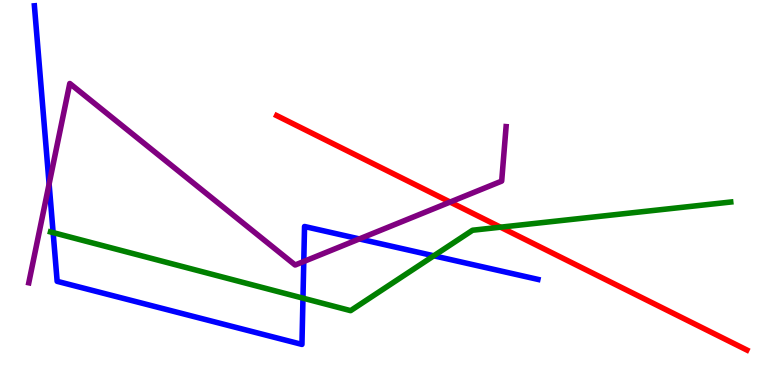[{'lines': ['blue', 'red'], 'intersections': []}, {'lines': ['green', 'red'], 'intersections': [{'x': 6.46, 'y': 4.1}]}, {'lines': ['purple', 'red'], 'intersections': [{'x': 5.81, 'y': 4.75}]}, {'lines': ['blue', 'green'], 'intersections': [{'x': 0.686, 'y': 3.96}, {'x': 3.91, 'y': 2.26}, {'x': 5.6, 'y': 3.36}]}, {'lines': ['blue', 'purple'], 'intersections': [{'x': 0.634, 'y': 5.22}, {'x': 3.92, 'y': 3.21}, {'x': 4.64, 'y': 3.79}]}, {'lines': ['green', 'purple'], 'intersections': []}]